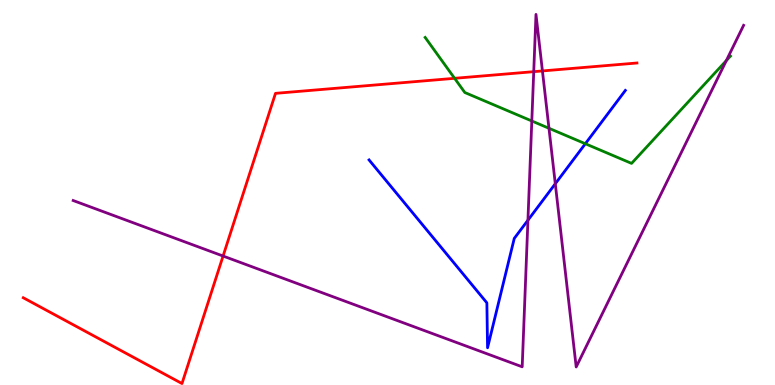[{'lines': ['blue', 'red'], 'intersections': []}, {'lines': ['green', 'red'], 'intersections': [{'x': 5.87, 'y': 7.97}]}, {'lines': ['purple', 'red'], 'intersections': [{'x': 2.88, 'y': 3.35}, {'x': 6.89, 'y': 8.14}, {'x': 7.0, 'y': 8.16}]}, {'lines': ['blue', 'green'], 'intersections': [{'x': 7.55, 'y': 6.27}]}, {'lines': ['blue', 'purple'], 'intersections': [{'x': 6.81, 'y': 4.28}, {'x': 7.17, 'y': 5.23}]}, {'lines': ['green', 'purple'], 'intersections': [{'x': 6.86, 'y': 6.86}, {'x': 7.08, 'y': 6.67}, {'x': 9.37, 'y': 8.43}]}]